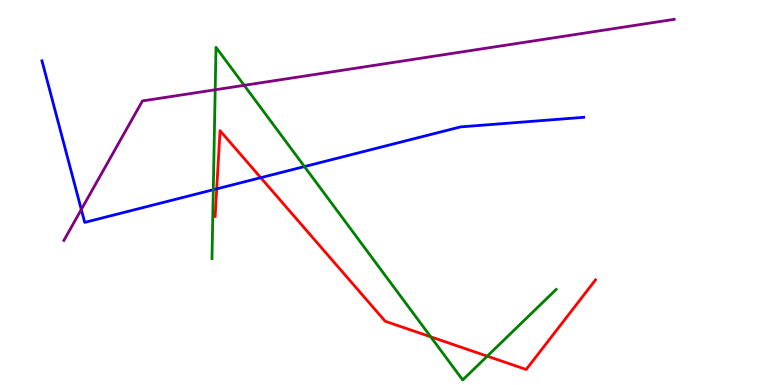[{'lines': ['blue', 'red'], 'intersections': [{'x': 2.8, 'y': 5.09}, {'x': 3.36, 'y': 5.39}]}, {'lines': ['green', 'red'], 'intersections': [{'x': 5.56, 'y': 1.25}, {'x': 6.29, 'y': 0.749}]}, {'lines': ['purple', 'red'], 'intersections': []}, {'lines': ['blue', 'green'], 'intersections': [{'x': 2.75, 'y': 5.07}, {'x': 3.93, 'y': 5.67}]}, {'lines': ['blue', 'purple'], 'intersections': [{'x': 1.05, 'y': 4.56}]}, {'lines': ['green', 'purple'], 'intersections': [{'x': 2.78, 'y': 7.67}, {'x': 3.15, 'y': 7.78}]}]